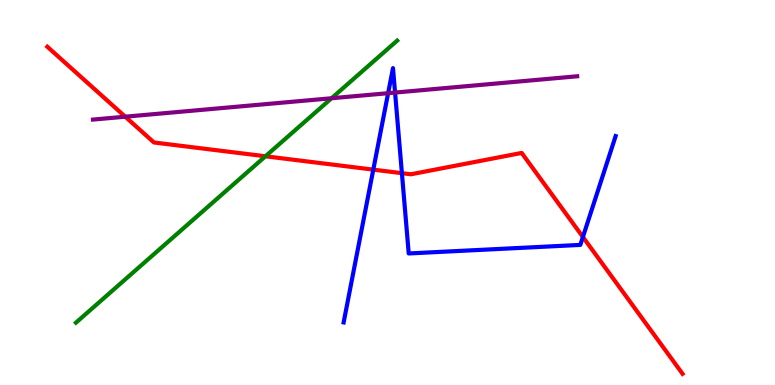[{'lines': ['blue', 'red'], 'intersections': [{'x': 4.82, 'y': 5.59}, {'x': 5.19, 'y': 5.5}, {'x': 7.52, 'y': 3.84}]}, {'lines': ['green', 'red'], 'intersections': [{'x': 3.43, 'y': 5.94}]}, {'lines': ['purple', 'red'], 'intersections': [{'x': 1.62, 'y': 6.97}]}, {'lines': ['blue', 'green'], 'intersections': []}, {'lines': ['blue', 'purple'], 'intersections': [{'x': 5.01, 'y': 7.58}, {'x': 5.1, 'y': 7.6}]}, {'lines': ['green', 'purple'], 'intersections': [{'x': 4.28, 'y': 7.45}]}]